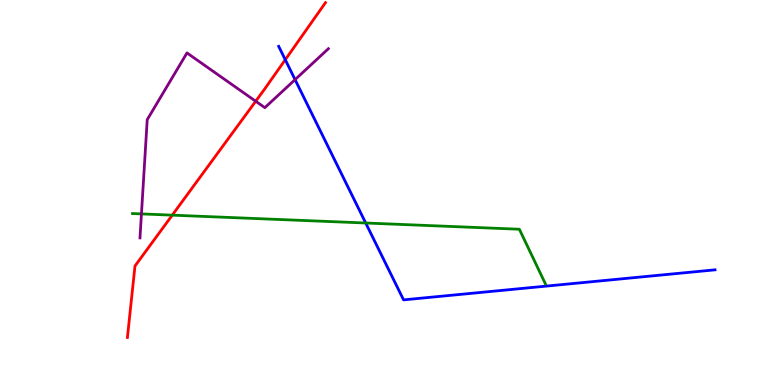[{'lines': ['blue', 'red'], 'intersections': [{'x': 3.68, 'y': 8.45}]}, {'lines': ['green', 'red'], 'intersections': [{'x': 2.22, 'y': 4.41}]}, {'lines': ['purple', 'red'], 'intersections': [{'x': 3.3, 'y': 7.37}]}, {'lines': ['blue', 'green'], 'intersections': [{'x': 4.72, 'y': 4.21}]}, {'lines': ['blue', 'purple'], 'intersections': [{'x': 3.81, 'y': 7.93}]}, {'lines': ['green', 'purple'], 'intersections': [{'x': 1.83, 'y': 4.44}]}]